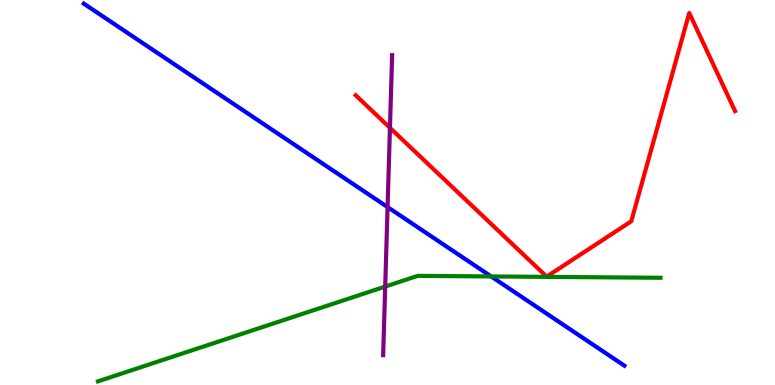[{'lines': ['blue', 'red'], 'intersections': []}, {'lines': ['green', 'red'], 'intersections': []}, {'lines': ['purple', 'red'], 'intersections': [{'x': 5.03, 'y': 6.68}]}, {'lines': ['blue', 'green'], 'intersections': [{'x': 6.34, 'y': 2.82}]}, {'lines': ['blue', 'purple'], 'intersections': [{'x': 5.0, 'y': 4.62}]}, {'lines': ['green', 'purple'], 'intersections': [{'x': 4.97, 'y': 2.56}]}]